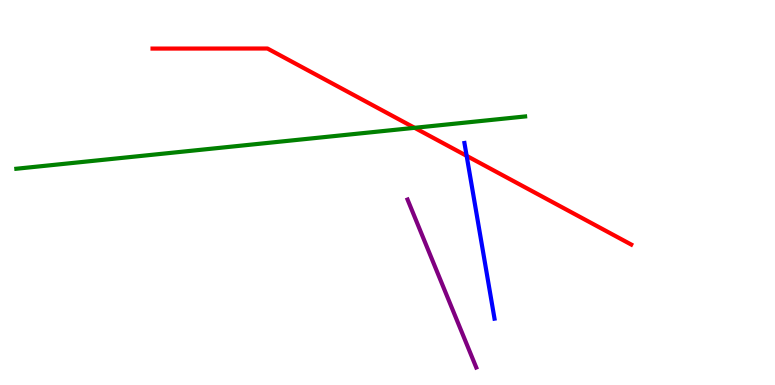[{'lines': ['blue', 'red'], 'intersections': [{'x': 6.02, 'y': 5.95}]}, {'lines': ['green', 'red'], 'intersections': [{'x': 5.35, 'y': 6.68}]}, {'lines': ['purple', 'red'], 'intersections': []}, {'lines': ['blue', 'green'], 'intersections': []}, {'lines': ['blue', 'purple'], 'intersections': []}, {'lines': ['green', 'purple'], 'intersections': []}]